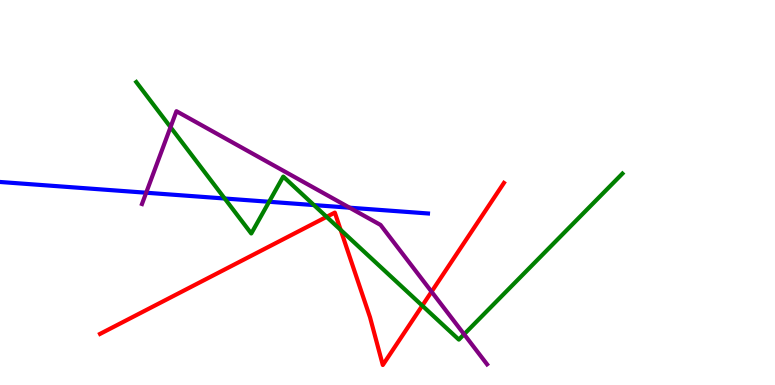[{'lines': ['blue', 'red'], 'intersections': []}, {'lines': ['green', 'red'], 'intersections': [{'x': 4.21, 'y': 4.37}, {'x': 4.4, 'y': 4.03}, {'x': 5.45, 'y': 2.06}]}, {'lines': ['purple', 'red'], 'intersections': [{'x': 5.57, 'y': 2.42}]}, {'lines': ['blue', 'green'], 'intersections': [{'x': 2.9, 'y': 4.84}, {'x': 3.47, 'y': 4.76}, {'x': 4.05, 'y': 4.67}]}, {'lines': ['blue', 'purple'], 'intersections': [{'x': 1.89, 'y': 4.99}, {'x': 4.51, 'y': 4.61}]}, {'lines': ['green', 'purple'], 'intersections': [{'x': 2.2, 'y': 6.7}, {'x': 5.99, 'y': 1.32}]}]